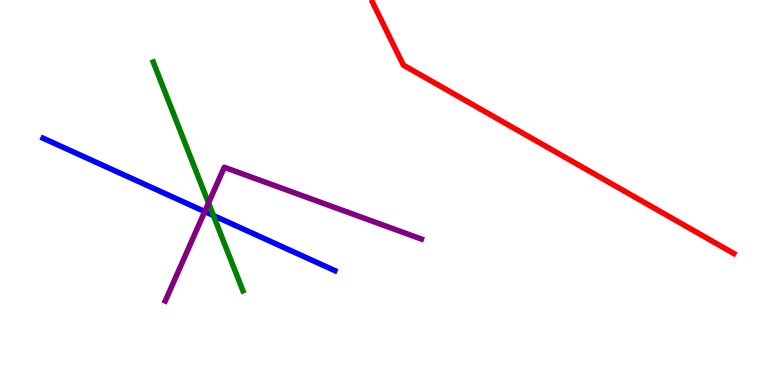[{'lines': ['blue', 'red'], 'intersections': []}, {'lines': ['green', 'red'], 'intersections': []}, {'lines': ['purple', 'red'], 'intersections': []}, {'lines': ['blue', 'green'], 'intersections': [{'x': 2.75, 'y': 4.4}]}, {'lines': ['blue', 'purple'], 'intersections': [{'x': 2.64, 'y': 4.5}]}, {'lines': ['green', 'purple'], 'intersections': [{'x': 2.69, 'y': 4.73}]}]